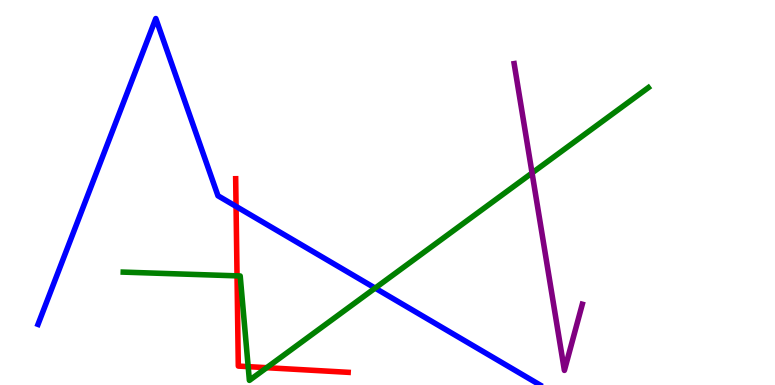[{'lines': ['blue', 'red'], 'intersections': [{'x': 3.05, 'y': 4.64}]}, {'lines': ['green', 'red'], 'intersections': [{'x': 3.06, 'y': 2.84}, {'x': 3.2, 'y': 0.477}, {'x': 3.44, 'y': 0.45}]}, {'lines': ['purple', 'red'], 'intersections': []}, {'lines': ['blue', 'green'], 'intersections': [{'x': 4.84, 'y': 2.52}]}, {'lines': ['blue', 'purple'], 'intersections': []}, {'lines': ['green', 'purple'], 'intersections': [{'x': 6.87, 'y': 5.51}]}]